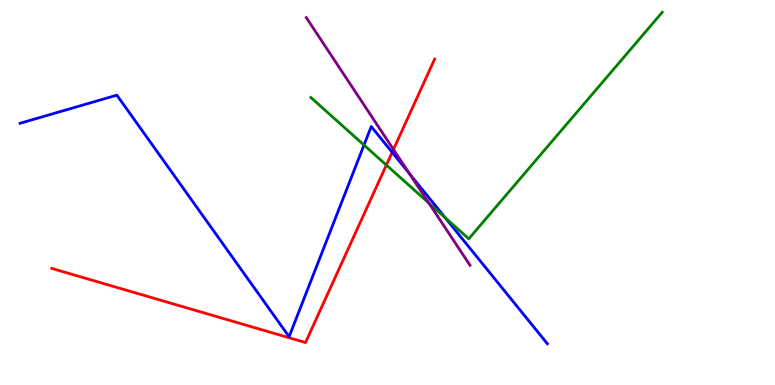[{'lines': ['blue', 'red'], 'intersections': [{'x': 5.06, 'y': 6.04}]}, {'lines': ['green', 'red'], 'intersections': [{'x': 4.99, 'y': 5.71}]}, {'lines': ['purple', 'red'], 'intersections': [{'x': 5.08, 'y': 6.12}]}, {'lines': ['blue', 'green'], 'intersections': [{'x': 4.7, 'y': 6.23}, {'x': 5.74, 'y': 4.35}]}, {'lines': ['blue', 'purple'], 'intersections': [{'x': 5.28, 'y': 5.49}]}, {'lines': ['green', 'purple'], 'intersections': [{'x': 5.53, 'y': 4.72}]}]